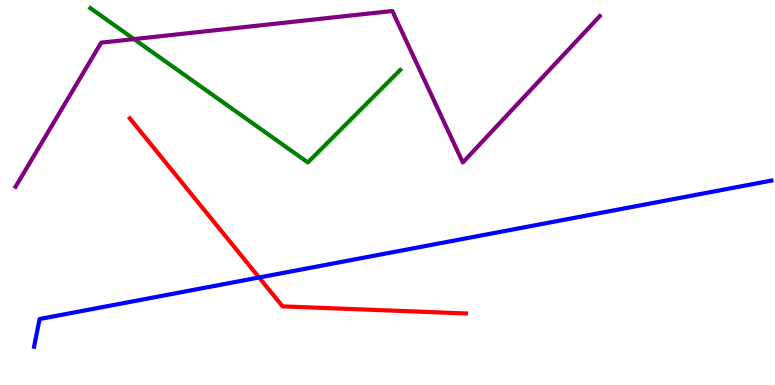[{'lines': ['blue', 'red'], 'intersections': [{'x': 3.34, 'y': 2.79}]}, {'lines': ['green', 'red'], 'intersections': []}, {'lines': ['purple', 'red'], 'intersections': []}, {'lines': ['blue', 'green'], 'intersections': []}, {'lines': ['blue', 'purple'], 'intersections': []}, {'lines': ['green', 'purple'], 'intersections': [{'x': 1.73, 'y': 8.98}]}]